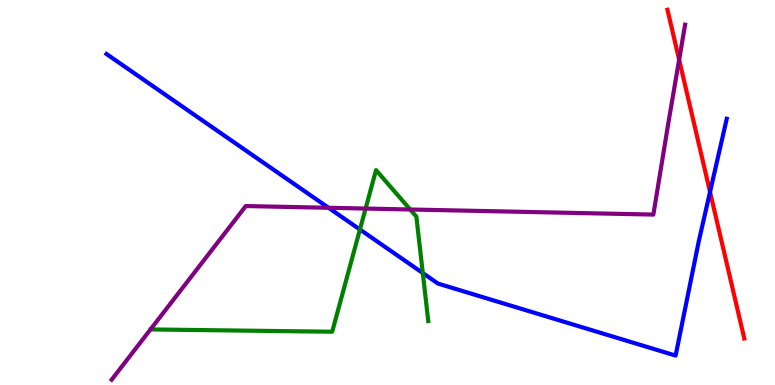[{'lines': ['blue', 'red'], 'intersections': [{'x': 9.16, 'y': 5.01}]}, {'lines': ['green', 'red'], 'intersections': []}, {'lines': ['purple', 'red'], 'intersections': [{'x': 8.76, 'y': 8.45}]}, {'lines': ['blue', 'green'], 'intersections': [{'x': 4.64, 'y': 4.04}, {'x': 5.46, 'y': 2.91}]}, {'lines': ['blue', 'purple'], 'intersections': [{'x': 4.24, 'y': 4.6}]}, {'lines': ['green', 'purple'], 'intersections': [{'x': 4.72, 'y': 4.58}, {'x': 5.29, 'y': 4.56}]}]